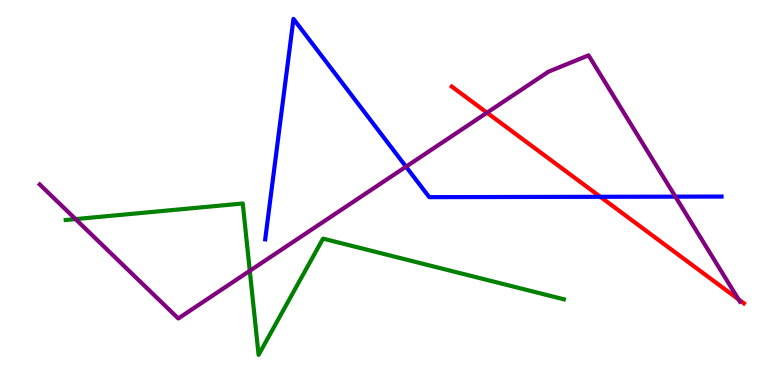[{'lines': ['blue', 'red'], 'intersections': [{'x': 7.75, 'y': 4.89}]}, {'lines': ['green', 'red'], 'intersections': []}, {'lines': ['purple', 'red'], 'intersections': [{'x': 6.28, 'y': 7.07}, {'x': 9.53, 'y': 2.22}]}, {'lines': ['blue', 'green'], 'intersections': []}, {'lines': ['blue', 'purple'], 'intersections': [{'x': 5.24, 'y': 5.67}, {'x': 8.71, 'y': 4.89}]}, {'lines': ['green', 'purple'], 'intersections': [{'x': 0.975, 'y': 4.31}, {'x': 3.22, 'y': 2.97}]}]